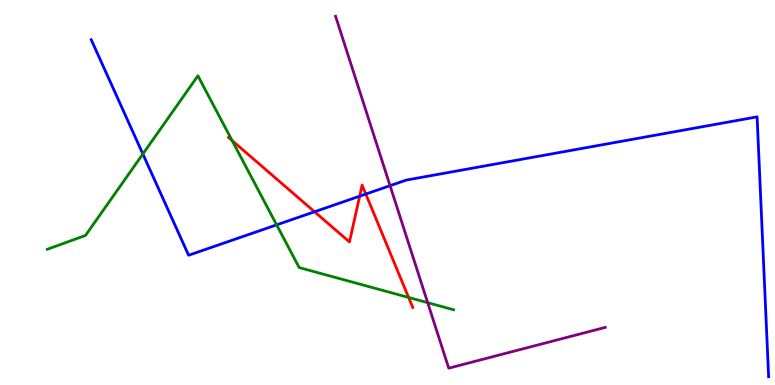[{'lines': ['blue', 'red'], 'intersections': [{'x': 4.06, 'y': 4.5}, {'x': 4.64, 'y': 4.9}, {'x': 4.72, 'y': 4.96}]}, {'lines': ['green', 'red'], 'intersections': [{'x': 2.99, 'y': 6.35}, {'x': 5.27, 'y': 2.27}]}, {'lines': ['purple', 'red'], 'intersections': []}, {'lines': ['blue', 'green'], 'intersections': [{'x': 1.84, 'y': 6.0}, {'x': 3.57, 'y': 4.16}]}, {'lines': ['blue', 'purple'], 'intersections': [{'x': 5.03, 'y': 5.18}]}, {'lines': ['green', 'purple'], 'intersections': [{'x': 5.52, 'y': 2.14}]}]